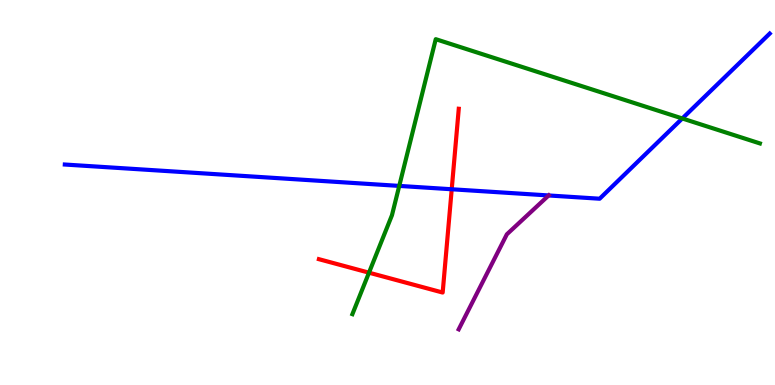[{'lines': ['blue', 'red'], 'intersections': [{'x': 5.83, 'y': 5.08}]}, {'lines': ['green', 'red'], 'intersections': [{'x': 4.76, 'y': 2.92}]}, {'lines': ['purple', 'red'], 'intersections': []}, {'lines': ['blue', 'green'], 'intersections': [{'x': 5.15, 'y': 5.17}, {'x': 8.8, 'y': 6.92}]}, {'lines': ['blue', 'purple'], 'intersections': [{'x': 7.08, 'y': 4.92}]}, {'lines': ['green', 'purple'], 'intersections': []}]